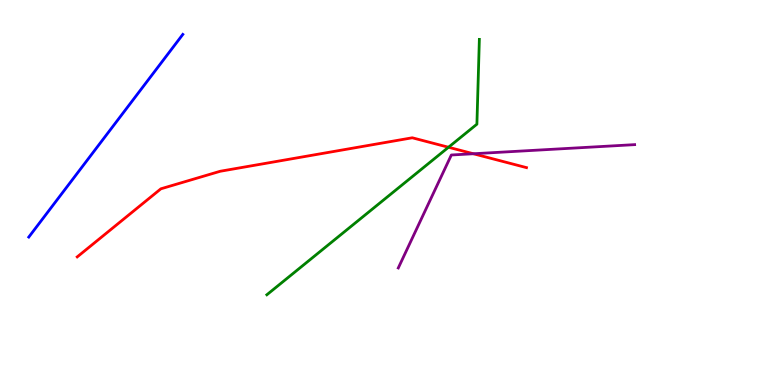[{'lines': ['blue', 'red'], 'intersections': []}, {'lines': ['green', 'red'], 'intersections': [{'x': 5.79, 'y': 6.18}]}, {'lines': ['purple', 'red'], 'intersections': [{'x': 6.11, 'y': 6.01}]}, {'lines': ['blue', 'green'], 'intersections': []}, {'lines': ['blue', 'purple'], 'intersections': []}, {'lines': ['green', 'purple'], 'intersections': []}]